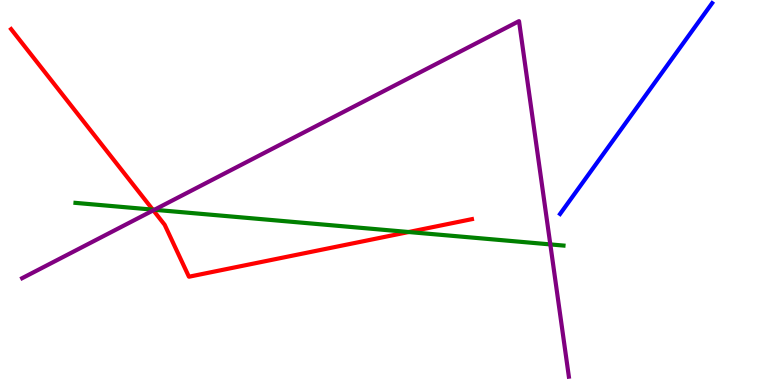[{'lines': ['blue', 'red'], 'intersections': []}, {'lines': ['green', 'red'], 'intersections': [{'x': 1.97, 'y': 4.56}, {'x': 5.27, 'y': 3.97}]}, {'lines': ['purple', 'red'], 'intersections': [{'x': 1.98, 'y': 4.54}]}, {'lines': ['blue', 'green'], 'intersections': []}, {'lines': ['blue', 'purple'], 'intersections': []}, {'lines': ['green', 'purple'], 'intersections': [{'x': 1.99, 'y': 4.55}, {'x': 7.1, 'y': 3.65}]}]